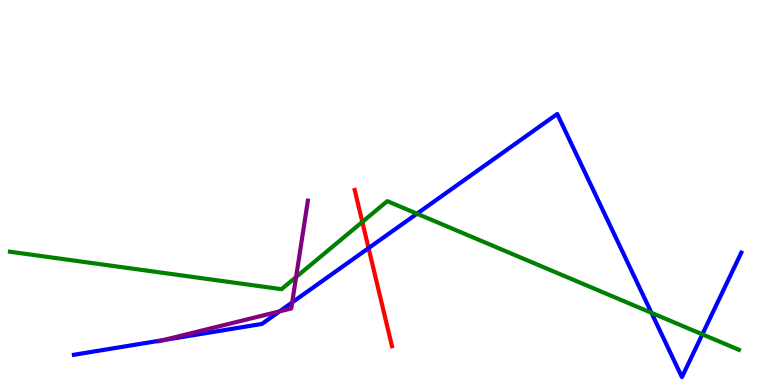[{'lines': ['blue', 'red'], 'intersections': [{'x': 4.76, 'y': 3.56}]}, {'lines': ['green', 'red'], 'intersections': [{'x': 4.68, 'y': 4.24}]}, {'lines': ['purple', 'red'], 'intersections': []}, {'lines': ['blue', 'green'], 'intersections': [{'x': 5.38, 'y': 4.45}, {'x': 8.41, 'y': 1.87}, {'x': 9.06, 'y': 1.32}]}, {'lines': ['blue', 'purple'], 'intersections': [{'x': 2.11, 'y': 1.17}, {'x': 3.61, 'y': 1.91}, {'x': 3.77, 'y': 2.14}]}, {'lines': ['green', 'purple'], 'intersections': [{'x': 3.82, 'y': 2.8}]}]